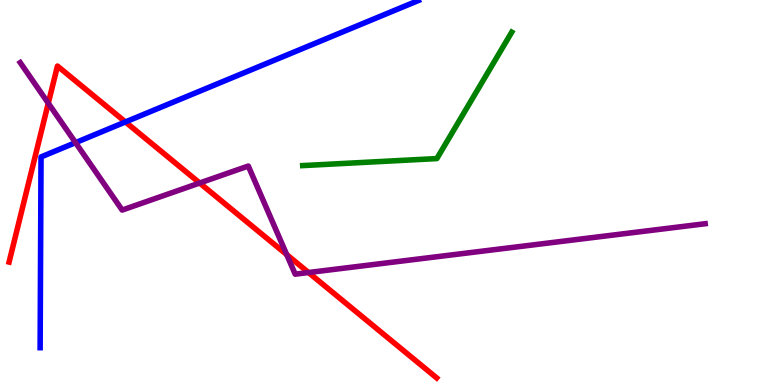[{'lines': ['blue', 'red'], 'intersections': [{'x': 1.62, 'y': 6.83}]}, {'lines': ['green', 'red'], 'intersections': []}, {'lines': ['purple', 'red'], 'intersections': [{'x': 0.623, 'y': 7.32}, {'x': 2.58, 'y': 5.25}, {'x': 3.7, 'y': 3.39}, {'x': 3.98, 'y': 2.92}]}, {'lines': ['blue', 'green'], 'intersections': []}, {'lines': ['blue', 'purple'], 'intersections': [{'x': 0.975, 'y': 6.3}]}, {'lines': ['green', 'purple'], 'intersections': []}]